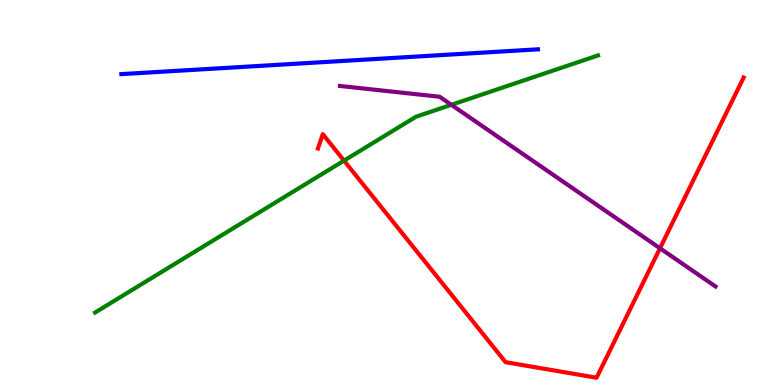[{'lines': ['blue', 'red'], 'intersections': []}, {'lines': ['green', 'red'], 'intersections': [{'x': 4.44, 'y': 5.83}]}, {'lines': ['purple', 'red'], 'intersections': [{'x': 8.52, 'y': 3.55}]}, {'lines': ['blue', 'green'], 'intersections': []}, {'lines': ['blue', 'purple'], 'intersections': []}, {'lines': ['green', 'purple'], 'intersections': [{'x': 5.82, 'y': 7.28}]}]